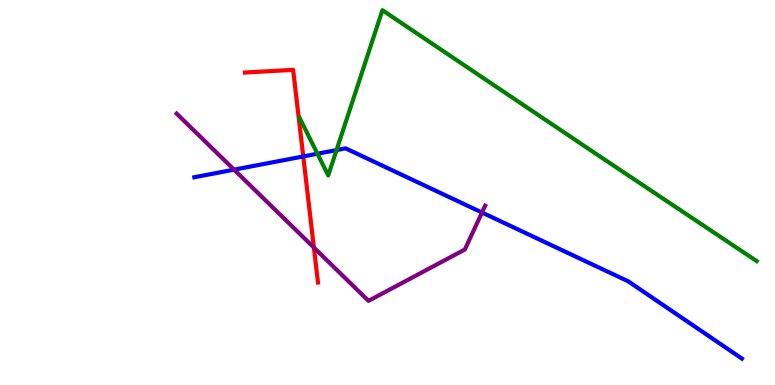[{'lines': ['blue', 'red'], 'intersections': [{'x': 3.91, 'y': 5.94}]}, {'lines': ['green', 'red'], 'intersections': []}, {'lines': ['purple', 'red'], 'intersections': [{'x': 4.05, 'y': 3.57}]}, {'lines': ['blue', 'green'], 'intersections': [{'x': 4.1, 'y': 6.01}, {'x': 4.34, 'y': 6.1}]}, {'lines': ['blue', 'purple'], 'intersections': [{'x': 3.02, 'y': 5.59}, {'x': 6.22, 'y': 4.48}]}, {'lines': ['green', 'purple'], 'intersections': []}]